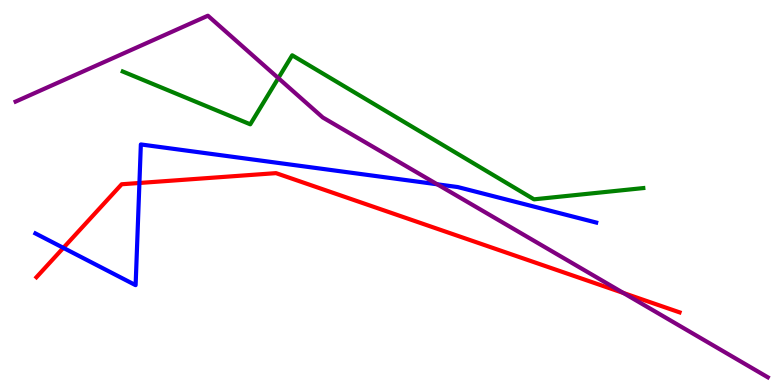[{'lines': ['blue', 'red'], 'intersections': [{'x': 0.818, 'y': 3.56}, {'x': 1.8, 'y': 5.25}]}, {'lines': ['green', 'red'], 'intersections': []}, {'lines': ['purple', 'red'], 'intersections': [{'x': 8.04, 'y': 2.39}]}, {'lines': ['blue', 'green'], 'intersections': []}, {'lines': ['blue', 'purple'], 'intersections': [{'x': 5.64, 'y': 5.21}]}, {'lines': ['green', 'purple'], 'intersections': [{'x': 3.59, 'y': 7.97}]}]